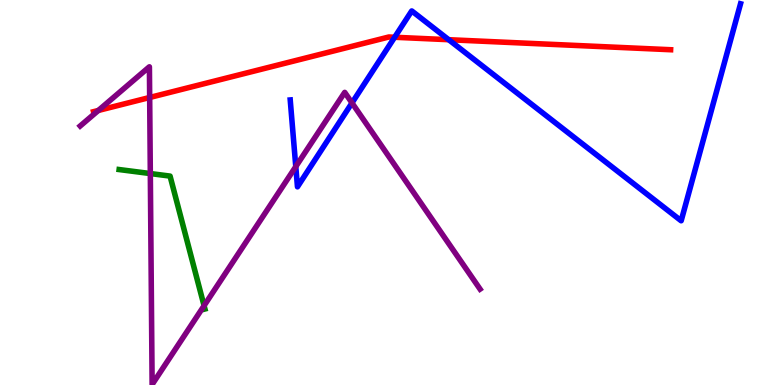[{'lines': ['blue', 'red'], 'intersections': [{'x': 5.09, 'y': 9.03}, {'x': 5.79, 'y': 8.97}]}, {'lines': ['green', 'red'], 'intersections': []}, {'lines': ['purple', 'red'], 'intersections': [{'x': 1.27, 'y': 7.13}, {'x': 1.93, 'y': 7.47}]}, {'lines': ['blue', 'green'], 'intersections': []}, {'lines': ['blue', 'purple'], 'intersections': [{'x': 3.82, 'y': 5.67}, {'x': 4.54, 'y': 7.33}]}, {'lines': ['green', 'purple'], 'intersections': [{'x': 1.94, 'y': 5.49}, {'x': 2.63, 'y': 2.06}]}]